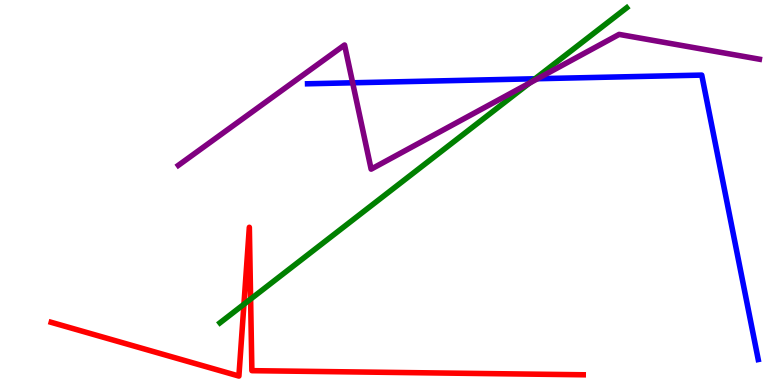[{'lines': ['blue', 'red'], 'intersections': []}, {'lines': ['green', 'red'], 'intersections': [{'x': 3.15, 'y': 2.1}, {'x': 3.23, 'y': 2.23}]}, {'lines': ['purple', 'red'], 'intersections': []}, {'lines': ['blue', 'green'], 'intersections': [{'x': 6.9, 'y': 7.95}]}, {'lines': ['blue', 'purple'], 'intersections': [{'x': 4.55, 'y': 7.85}, {'x': 6.94, 'y': 7.96}]}, {'lines': ['green', 'purple'], 'intersections': [{'x': 6.83, 'y': 7.84}]}]